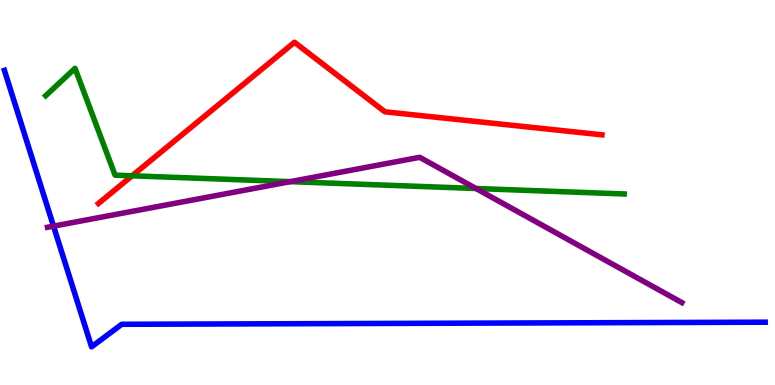[{'lines': ['blue', 'red'], 'intersections': []}, {'lines': ['green', 'red'], 'intersections': [{'x': 1.7, 'y': 5.43}]}, {'lines': ['purple', 'red'], 'intersections': []}, {'lines': ['blue', 'green'], 'intersections': []}, {'lines': ['blue', 'purple'], 'intersections': [{'x': 0.691, 'y': 4.13}]}, {'lines': ['green', 'purple'], 'intersections': [{'x': 3.75, 'y': 5.28}, {'x': 6.14, 'y': 5.1}]}]